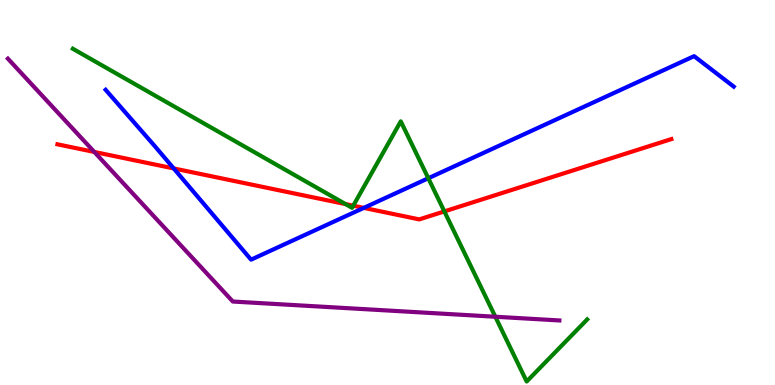[{'lines': ['blue', 'red'], 'intersections': [{'x': 2.24, 'y': 5.63}, {'x': 4.69, 'y': 4.6}]}, {'lines': ['green', 'red'], 'intersections': [{'x': 4.46, 'y': 4.7}, {'x': 4.56, 'y': 4.66}, {'x': 5.73, 'y': 4.51}]}, {'lines': ['purple', 'red'], 'intersections': [{'x': 1.22, 'y': 6.05}]}, {'lines': ['blue', 'green'], 'intersections': [{'x': 5.53, 'y': 5.37}]}, {'lines': ['blue', 'purple'], 'intersections': []}, {'lines': ['green', 'purple'], 'intersections': [{'x': 6.39, 'y': 1.77}]}]